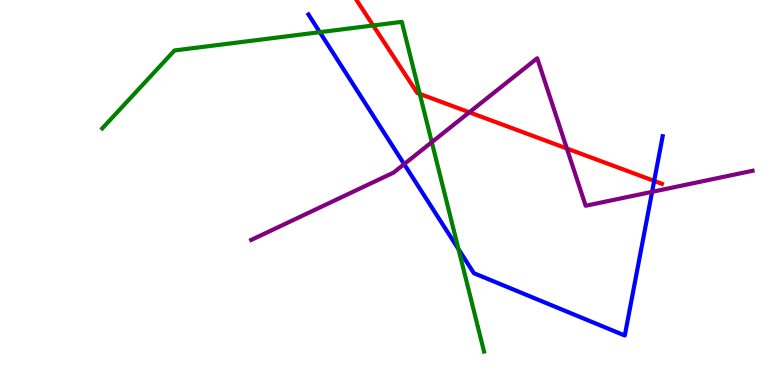[{'lines': ['blue', 'red'], 'intersections': [{'x': 8.44, 'y': 5.3}]}, {'lines': ['green', 'red'], 'intersections': [{'x': 4.81, 'y': 9.34}, {'x': 5.42, 'y': 7.56}]}, {'lines': ['purple', 'red'], 'intersections': [{'x': 6.06, 'y': 7.08}, {'x': 7.31, 'y': 6.14}]}, {'lines': ['blue', 'green'], 'intersections': [{'x': 4.13, 'y': 9.16}, {'x': 5.92, 'y': 3.53}]}, {'lines': ['blue', 'purple'], 'intersections': [{'x': 5.22, 'y': 5.74}, {'x': 8.41, 'y': 5.02}]}, {'lines': ['green', 'purple'], 'intersections': [{'x': 5.57, 'y': 6.31}]}]